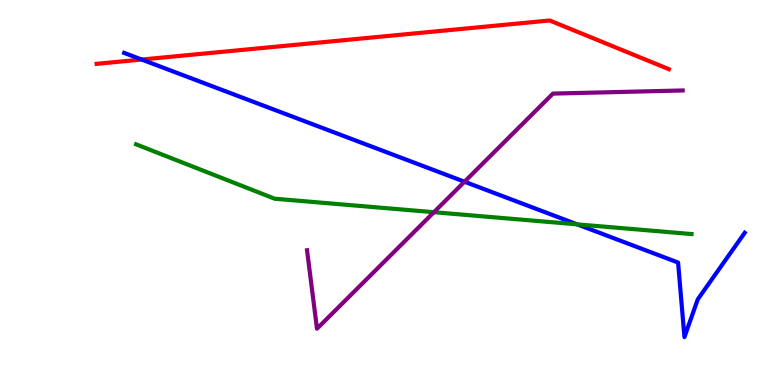[{'lines': ['blue', 'red'], 'intersections': [{'x': 1.83, 'y': 8.45}]}, {'lines': ['green', 'red'], 'intersections': []}, {'lines': ['purple', 'red'], 'intersections': []}, {'lines': ['blue', 'green'], 'intersections': [{'x': 7.45, 'y': 4.17}]}, {'lines': ['blue', 'purple'], 'intersections': [{'x': 5.99, 'y': 5.28}]}, {'lines': ['green', 'purple'], 'intersections': [{'x': 5.6, 'y': 4.49}]}]